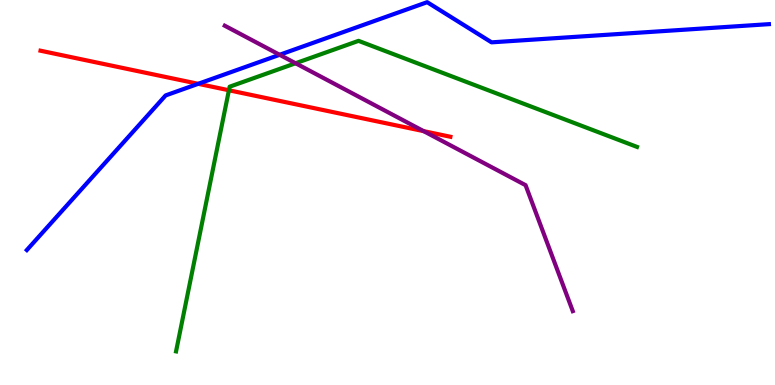[{'lines': ['blue', 'red'], 'intersections': [{'x': 2.56, 'y': 7.82}]}, {'lines': ['green', 'red'], 'intersections': [{'x': 2.95, 'y': 7.66}]}, {'lines': ['purple', 'red'], 'intersections': [{'x': 5.47, 'y': 6.59}]}, {'lines': ['blue', 'green'], 'intersections': []}, {'lines': ['blue', 'purple'], 'intersections': [{'x': 3.61, 'y': 8.58}]}, {'lines': ['green', 'purple'], 'intersections': [{'x': 3.81, 'y': 8.36}]}]